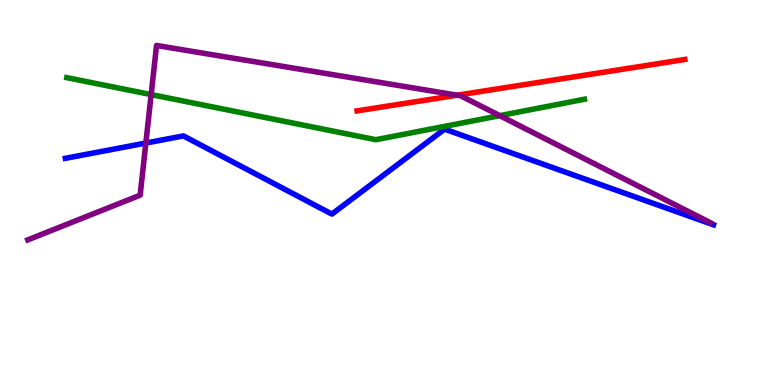[{'lines': ['blue', 'red'], 'intersections': []}, {'lines': ['green', 'red'], 'intersections': []}, {'lines': ['purple', 'red'], 'intersections': [{'x': 5.9, 'y': 7.53}]}, {'lines': ['blue', 'green'], 'intersections': []}, {'lines': ['blue', 'purple'], 'intersections': [{'x': 1.88, 'y': 6.28}]}, {'lines': ['green', 'purple'], 'intersections': [{'x': 1.95, 'y': 7.54}, {'x': 6.45, 'y': 7.0}]}]